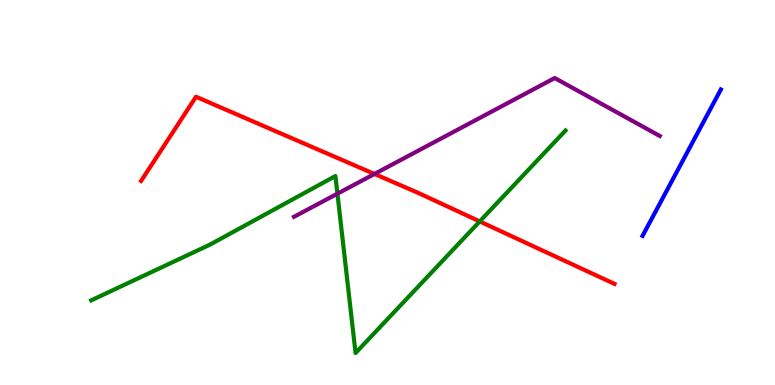[{'lines': ['blue', 'red'], 'intersections': []}, {'lines': ['green', 'red'], 'intersections': [{'x': 6.19, 'y': 4.25}]}, {'lines': ['purple', 'red'], 'intersections': [{'x': 4.83, 'y': 5.48}]}, {'lines': ['blue', 'green'], 'intersections': []}, {'lines': ['blue', 'purple'], 'intersections': []}, {'lines': ['green', 'purple'], 'intersections': [{'x': 4.35, 'y': 4.97}]}]